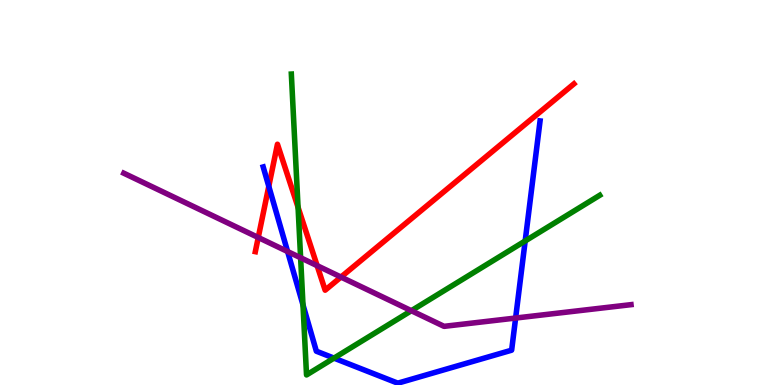[{'lines': ['blue', 'red'], 'intersections': [{'x': 3.47, 'y': 5.16}]}, {'lines': ['green', 'red'], 'intersections': [{'x': 3.85, 'y': 4.62}]}, {'lines': ['purple', 'red'], 'intersections': [{'x': 3.33, 'y': 3.83}, {'x': 4.09, 'y': 3.1}, {'x': 4.4, 'y': 2.8}]}, {'lines': ['blue', 'green'], 'intersections': [{'x': 3.91, 'y': 2.08}, {'x': 4.31, 'y': 0.698}, {'x': 6.78, 'y': 3.74}]}, {'lines': ['blue', 'purple'], 'intersections': [{'x': 3.71, 'y': 3.47}, {'x': 6.65, 'y': 1.74}]}, {'lines': ['green', 'purple'], 'intersections': [{'x': 3.88, 'y': 3.31}, {'x': 5.31, 'y': 1.93}]}]